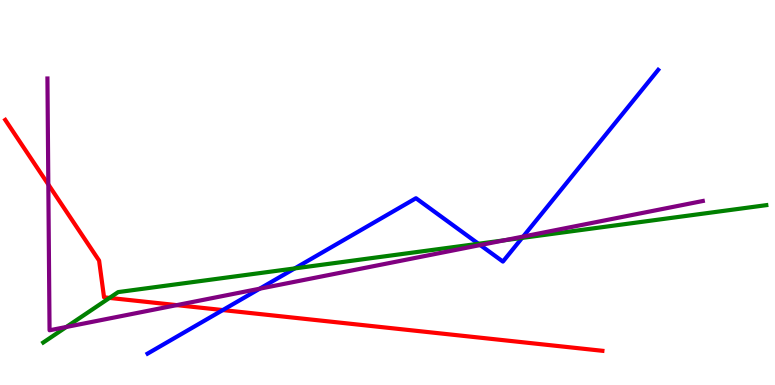[{'lines': ['blue', 'red'], 'intersections': [{'x': 2.87, 'y': 1.95}]}, {'lines': ['green', 'red'], 'intersections': [{'x': 1.41, 'y': 2.26}]}, {'lines': ['purple', 'red'], 'intersections': [{'x': 0.624, 'y': 5.21}, {'x': 2.28, 'y': 2.07}]}, {'lines': ['blue', 'green'], 'intersections': [{'x': 3.8, 'y': 3.03}, {'x': 6.17, 'y': 3.67}, {'x': 6.74, 'y': 3.82}]}, {'lines': ['blue', 'purple'], 'intersections': [{'x': 3.35, 'y': 2.5}, {'x': 6.2, 'y': 3.63}, {'x': 6.75, 'y': 3.86}]}, {'lines': ['green', 'purple'], 'intersections': [{'x': 0.856, 'y': 1.51}, {'x': 6.51, 'y': 3.76}]}]